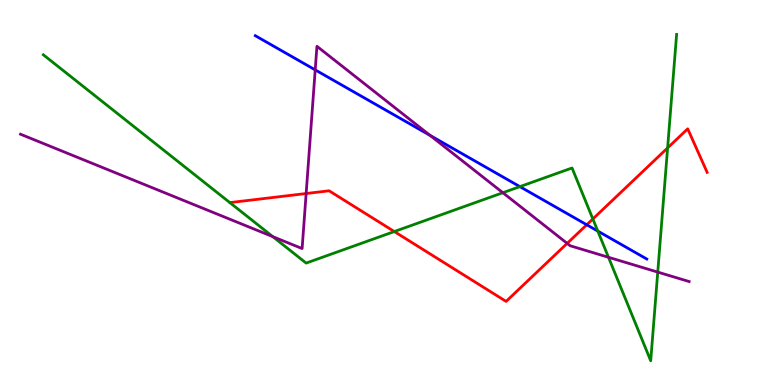[{'lines': ['blue', 'red'], 'intersections': [{'x': 7.57, 'y': 4.16}]}, {'lines': ['green', 'red'], 'intersections': [{'x': 5.09, 'y': 3.99}, {'x': 7.65, 'y': 4.31}, {'x': 8.61, 'y': 6.16}]}, {'lines': ['purple', 'red'], 'intersections': [{'x': 3.95, 'y': 4.97}, {'x': 7.32, 'y': 3.68}]}, {'lines': ['blue', 'green'], 'intersections': [{'x': 6.71, 'y': 5.15}, {'x': 7.71, 'y': 4.0}]}, {'lines': ['blue', 'purple'], 'intersections': [{'x': 4.07, 'y': 8.18}, {'x': 5.55, 'y': 6.48}]}, {'lines': ['green', 'purple'], 'intersections': [{'x': 3.52, 'y': 3.85}, {'x': 6.49, 'y': 4.99}, {'x': 7.85, 'y': 3.32}, {'x': 8.49, 'y': 2.93}]}]